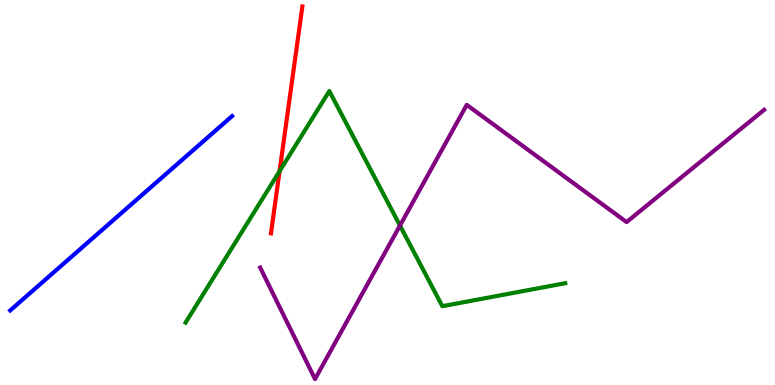[{'lines': ['blue', 'red'], 'intersections': []}, {'lines': ['green', 'red'], 'intersections': [{'x': 3.61, 'y': 5.55}]}, {'lines': ['purple', 'red'], 'intersections': []}, {'lines': ['blue', 'green'], 'intersections': []}, {'lines': ['blue', 'purple'], 'intersections': []}, {'lines': ['green', 'purple'], 'intersections': [{'x': 5.16, 'y': 4.14}]}]